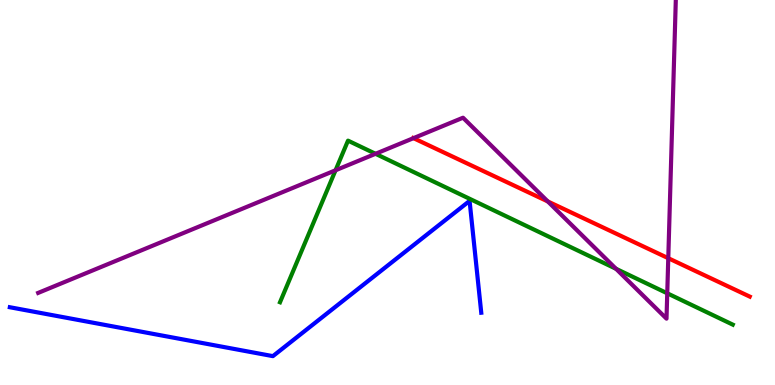[{'lines': ['blue', 'red'], 'intersections': []}, {'lines': ['green', 'red'], 'intersections': []}, {'lines': ['purple', 'red'], 'intersections': [{'x': 5.34, 'y': 6.41}, {'x': 7.07, 'y': 4.77}, {'x': 8.62, 'y': 3.29}]}, {'lines': ['blue', 'green'], 'intersections': []}, {'lines': ['blue', 'purple'], 'intersections': []}, {'lines': ['green', 'purple'], 'intersections': [{'x': 4.33, 'y': 5.58}, {'x': 4.85, 'y': 6.01}, {'x': 7.95, 'y': 3.02}, {'x': 8.61, 'y': 2.38}]}]